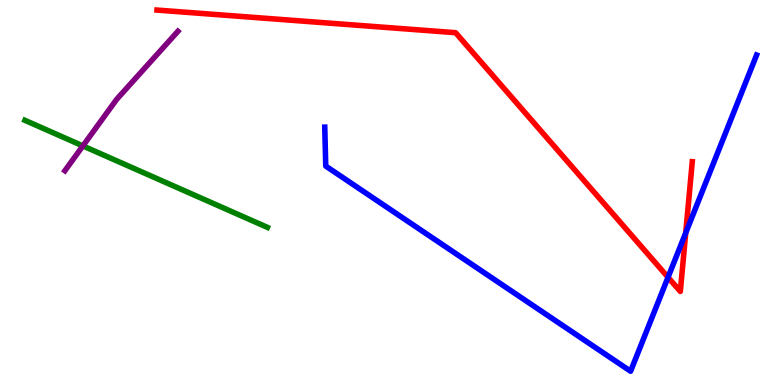[{'lines': ['blue', 'red'], 'intersections': [{'x': 8.62, 'y': 2.8}, {'x': 8.85, 'y': 3.95}]}, {'lines': ['green', 'red'], 'intersections': []}, {'lines': ['purple', 'red'], 'intersections': []}, {'lines': ['blue', 'green'], 'intersections': []}, {'lines': ['blue', 'purple'], 'intersections': []}, {'lines': ['green', 'purple'], 'intersections': [{'x': 1.07, 'y': 6.21}]}]